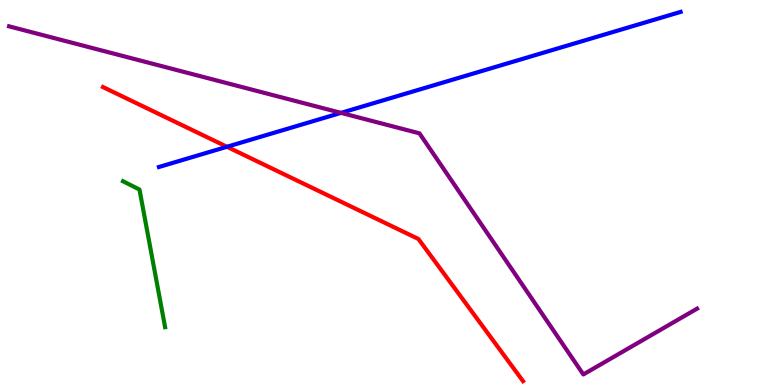[{'lines': ['blue', 'red'], 'intersections': [{'x': 2.93, 'y': 6.19}]}, {'lines': ['green', 'red'], 'intersections': []}, {'lines': ['purple', 'red'], 'intersections': []}, {'lines': ['blue', 'green'], 'intersections': []}, {'lines': ['blue', 'purple'], 'intersections': [{'x': 4.4, 'y': 7.07}]}, {'lines': ['green', 'purple'], 'intersections': []}]